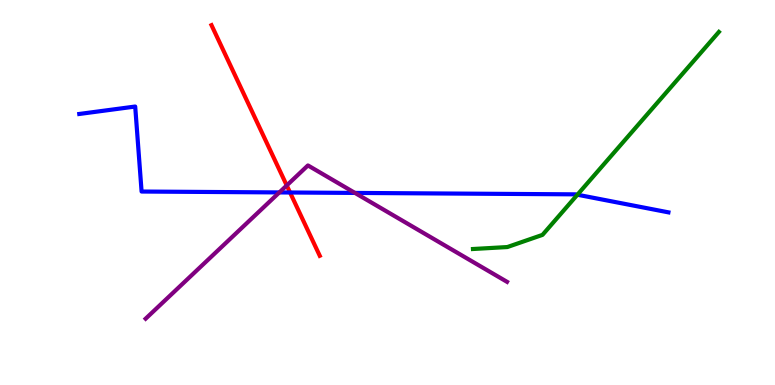[{'lines': ['blue', 'red'], 'intersections': [{'x': 3.74, 'y': 5.0}]}, {'lines': ['green', 'red'], 'intersections': []}, {'lines': ['purple', 'red'], 'intersections': [{'x': 3.7, 'y': 5.18}]}, {'lines': ['blue', 'green'], 'intersections': [{'x': 7.45, 'y': 4.94}]}, {'lines': ['blue', 'purple'], 'intersections': [{'x': 3.6, 'y': 5.0}, {'x': 4.58, 'y': 4.99}]}, {'lines': ['green', 'purple'], 'intersections': []}]